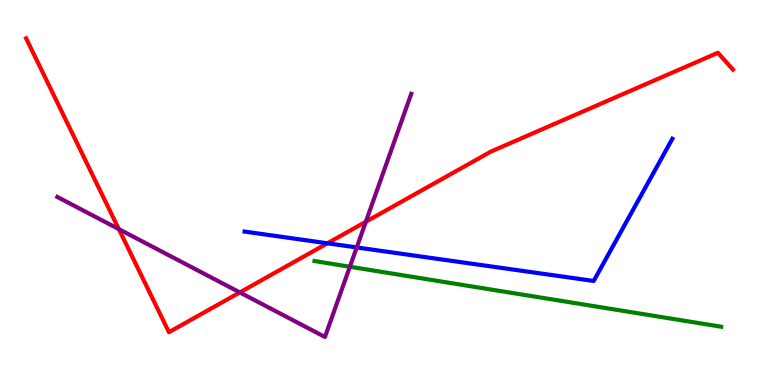[{'lines': ['blue', 'red'], 'intersections': [{'x': 4.22, 'y': 3.68}]}, {'lines': ['green', 'red'], 'intersections': []}, {'lines': ['purple', 'red'], 'intersections': [{'x': 1.53, 'y': 4.05}, {'x': 3.09, 'y': 2.4}, {'x': 4.72, 'y': 4.24}]}, {'lines': ['blue', 'green'], 'intersections': []}, {'lines': ['blue', 'purple'], 'intersections': [{'x': 4.6, 'y': 3.57}]}, {'lines': ['green', 'purple'], 'intersections': [{'x': 4.51, 'y': 3.07}]}]